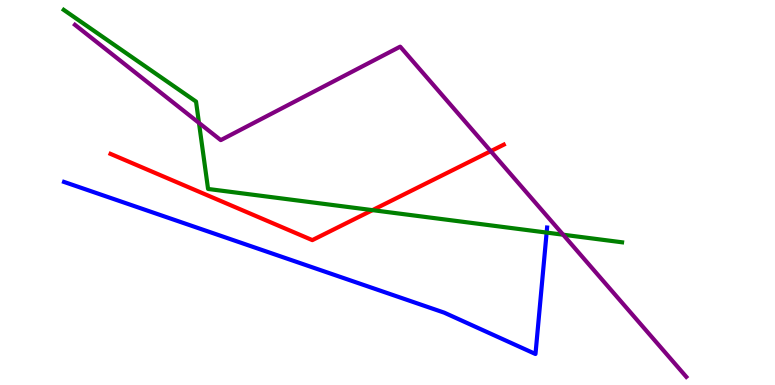[{'lines': ['blue', 'red'], 'intersections': []}, {'lines': ['green', 'red'], 'intersections': [{'x': 4.81, 'y': 4.54}]}, {'lines': ['purple', 'red'], 'intersections': [{'x': 6.33, 'y': 6.07}]}, {'lines': ['blue', 'green'], 'intersections': [{'x': 7.05, 'y': 3.96}]}, {'lines': ['blue', 'purple'], 'intersections': []}, {'lines': ['green', 'purple'], 'intersections': [{'x': 2.57, 'y': 6.81}, {'x': 7.27, 'y': 3.9}]}]